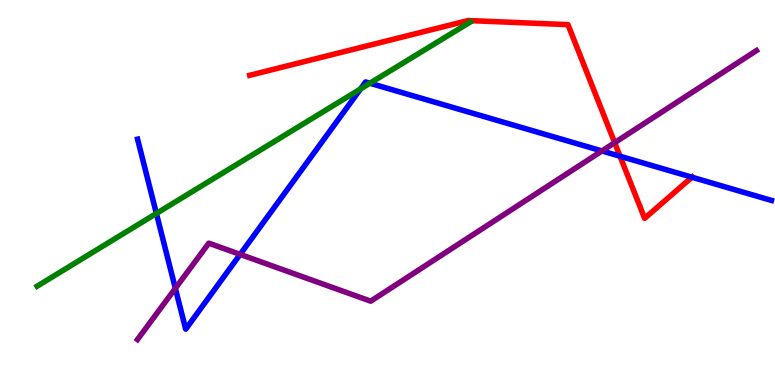[{'lines': ['blue', 'red'], 'intersections': [{'x': 8.0, 'y': 5.94}, {'x': 8.93, 'y': 5.4}]}, {'lines': ['green', 'red'], 'intersections': []}, {'lines': ['purple', 'red'], 'intersections': [{'x': 7.93, 'y': 6.29}]}, {'lines': ['blue', 'green'], 'intersections': [{'x': 2.02, 'y': 4.46}, {'x': 4.65, 'y': 7.69}, {'x': 4.77, 'y': 7.84}]}, {'lines': ['blue', 'purple'], 'intersections': [{'x': 2.26, 'y': 2.51}, {'x': 3.1, 'y': 3.39}, {'x': 7.77, 'y': 6.08}]}, {'lines': ['green', 'purple'], 'intersections': []}]